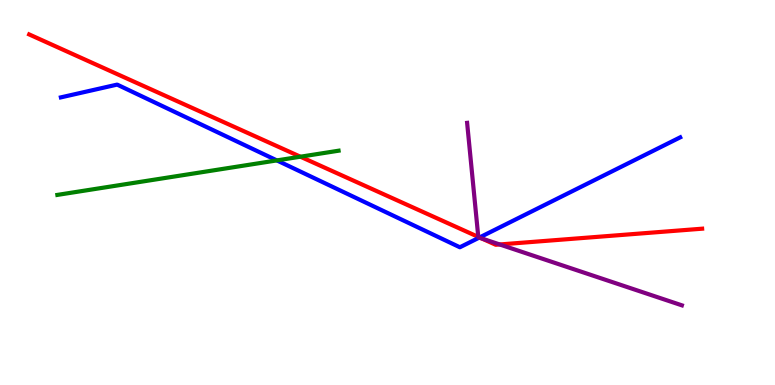[{'lines': ['blue', 'red'], 'intersections': [{'x': 6.19, 'y': 3.83}]}, {'lines': ['green', 'red'], 'intersections': [{'x': 3.88, 'y': 5.93}]}, {'lines': ['purple', 'red'], 'intersections': [{'x': 6.17, 'y': 3.85}, {'x': 6.22, 'y': 3.81}, {'x': 6.45, 'y': 3.65}]}, {'lines': ['blue', 'green'], 'intersections': [{'x': 3.57, 'y': 5.83}]}, {'lines': ['blue', 'purple'], 'intersections': [{'x': 6.18, 'y': 3.83}]}, {'lines': ['green', 'purple'], 'intersections': []}]